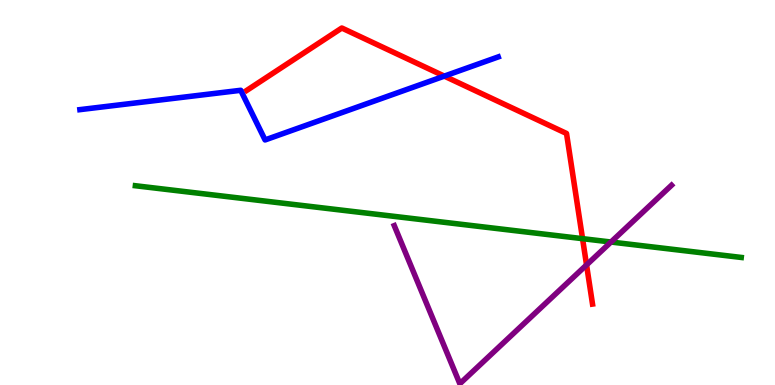[{'lines': ['blue', 'red'], 'intersections': [{'x': 5.73, 'y': 8.02}]}, {'lines': ['green', 'red'], 'intersections': [{'x': 7.52, 'y': 3.8}]}, {'lines': ['purple', 'red'], 'intersections': [{'x': 7.57, 'y': 3.12}]}, {'lines': ['blue', 'green'], 'intersections': []}, {'lines': ['blue', 'purple'], 'intersections': []}, {'lines': ['green', 'purple'], 'intersections': [{'x': 7.88, 'y': 3.71}]}]